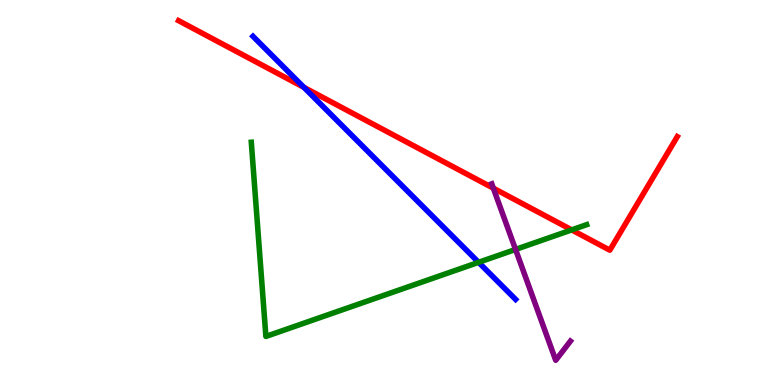[{'lines': ['blue', 'red'], 'intersections': [{'x': 3.92, 'y': 7.73}]}, {'lines': ['green', 'red'], 'intersections': [{'x': 7.38, 'y': 4.03}]}, {'lines': ['purple', 'red'], 'intersections': [{'x': 6.37, 'y': 5.11}]}, {'lines': ['blue', 'green'], 'intersections': [{'x': 6.18, 'y': 3.19}]}, {'lines': ['blue', 'purple'], 'intersections': []}, {'lines': ['green', 'purple'], 'intersections': [{'x': 6.65, 'y': 3.52}]}]